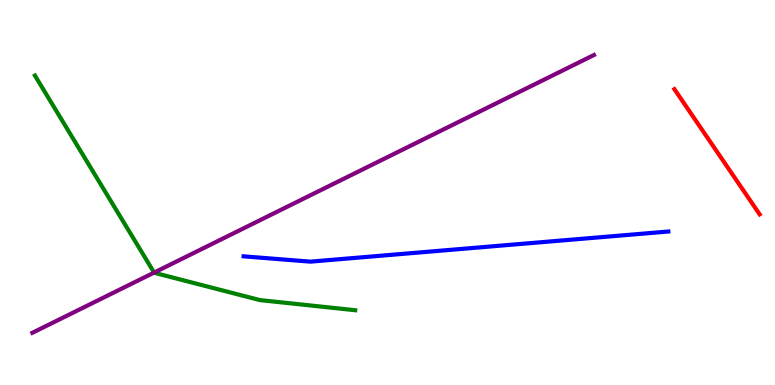[{'lines': ['blue', 'red'], 'intersections': []}, {'lines': ['green', 'red'], 'intersections': []}, {'lines': ['purple', 'red'], 'intersections': []}, {'lines': ['blue', 'green'], 'intersections': []}, {'lines': ['blue', 'purple'], 'intersections': []}, {'lines': ['green', 'purple'], 'intersections': [{'x': 1.99, 'y': 2.92}]}]